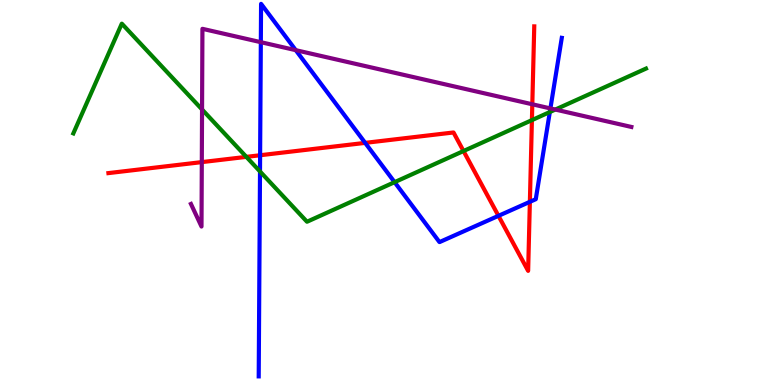[{'lines': ['blue', 'red'], 'intersections': [{'x': 3.36, 'y': 5.97}, {'x': 4.71, 'y': 6.29}, {'x': 6.43, 'y': 4.39}, {'x': 6.84, 'y': 4.76}]}, {'lines': ['green', 'red'], 'intersections': [{'x': 3.18, 'y': 5.93}, {'x': 5.98, 'y': 6.08}, {'x': 6.86, 'y': 6.88}]}, {'lines': ['purple', 'red'], 'intersections': [{'x': 2.6, 'y': 5.79}, {'x': 6.87, 'y': 7.29}]}, {'lines': ['blue', 'green'], 'intersections': [{'x': 3.35, 'y': 5.55}, {'x': 5.09, 'y': 5.27}, {'x': 7.09, 'y': 7.09}]}, {'lines': ['blue', 'purple'], 'intersections': [{'x': 3.37, 'y': 8.9}, {'x': 3.82, 'y': 8.7}, {'x': 7.1, 'y': 7.18}]}, {'lines': ['green', 'purple'], 'intersections': [{'x': 2.61, 'y': 7.16}, {'x': 7.17, 'y': 7.15}]}]